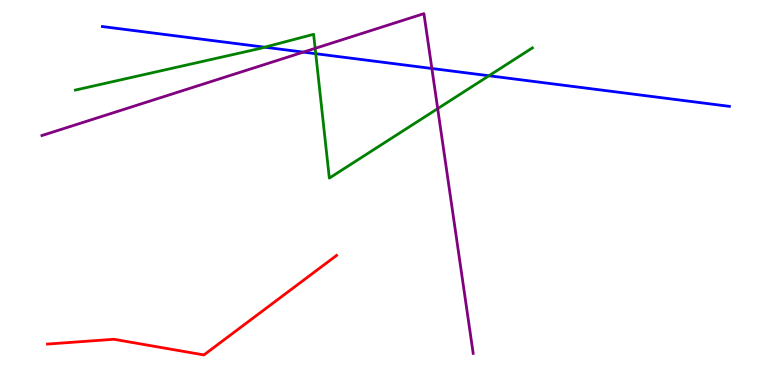[{'lines': ['blue', 'red'], 'intersections': []}, {'lines': ['green', 'red'], 'intersections': []}, {'lines': ['purple', 'red'], 'intersections': []}, {'lines': ['blue', 'green'], 'intersections': [{'x': 3.42, 'y': 8.77}, {'x': 4.07, 'y': 8.61}, {'x': 6.31, 'y': 8.03}]}, {'lines': ['blue', 'purple'], 'intersections': [{'x': 3.91, 'y': 8.65}, {'x': 5.57, 'y': 8.22}]}, {'lines': ['green', 'purple'], 'intersections': [{'x': 4.07, 'y': 8.74}, {'x': 5.65, 'y': 7.18}]}]